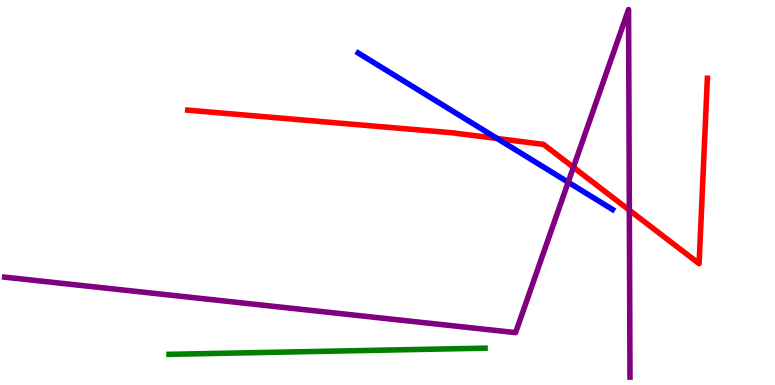[{'lines': ['blue', 'red'], 'intersections': [{'x': 6.41, 'y': 6.4}]}, {'lines': ['green', 'red'], 'intersections': []}, {'lines': ['purple', 'red'], 'intersections': [{'x': 7.4, 'y': 5.65}, {'x': 8.12, 'y': 4.54}]}, {'lines': ['blue', 'green'], 'intersections': []}, {'lines': ['blue', 'purple'], 'intersections': [{'x': 7.33, 'y': 5.27}]}, {'lines': ['green', 'purple'], 'intersections': []}]